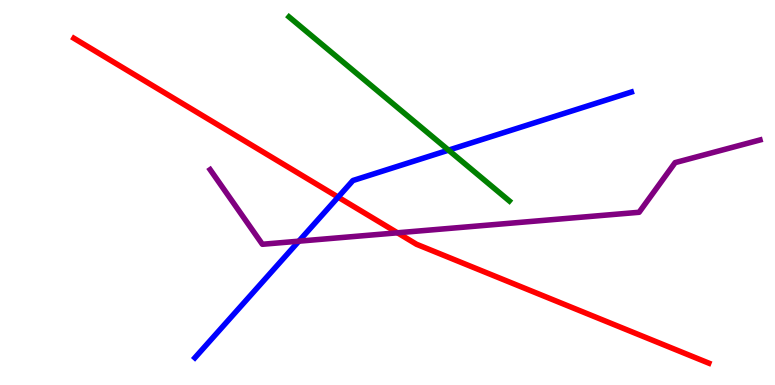[{'lines': ['blue', 'red'], 'intersections': [{'x': 4.36, 'y': 4.88}]}, {'lines': ['green', 'red'], 'intersections': []}, {'lines': ['purple', 'red'], 'intersections': [{'x': 5.13, 'y': 3.95}]}, {'lines': ['blue', 'green'], 'intersections': [{'x': 5.79, 'y': 6.1}]}, {'lines': ['blue', 'purple'], 'intersections': [{'x': 3.86, 'y': 3.74}]}, {'lines': ['green', 'purple'], 'intersections': []}]